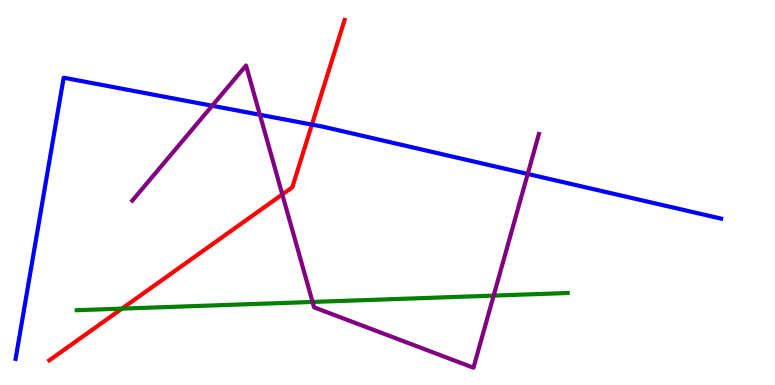[{'lines': ['blue', 'red'], 'intersections': [{'x': 4.02, 'y': 6.76}]}, {'lines': ['green', 'red'], 'intersections': [{'x': 1.57, 'y': 1.98}]}, {'lines': ['purple', 'red'], 'intersections': [{'x': 3.64, 'y': 4.95}]}, {'lines': ['blue', 'green'], 'intersections': []}, {'lines': ['blue', 'purple'], 'intersections': [{'x': 2.74, 'y': 7.25}, {'x': 3.35, 'y': 7.02}, {'x': 6.81, 'y': 5.48}]}, {'lines': ['green', 'purple'], 'intersections': [{'x': 4.03, 'y': 2.16}, {'x': 6.37, 'y': 2.32}]}]